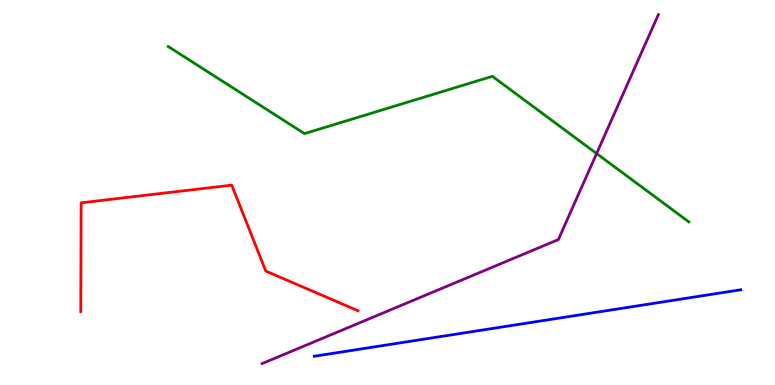[{'lines': ['blue', 'red'], 'intersections': []}, {'lines': ['green', 'red'], 'intersections': []}, {'lines': ['purple', 'red'], 'intersections': []}, {'lines': ['blue', 'green'], 'intersections': []}, {'lines': ['blue', 'purple'], 'intersections': []}, {'lines': ['green', 'purple'], 'intersections': [{'x': 7.7, 'y': 6.01}]}]